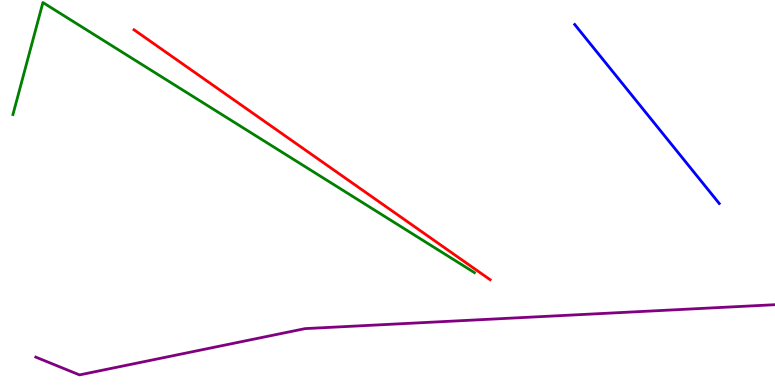[{'lines': ['blue', 'red'], 'intersections': []}, {'lines': ['green', 'red'], 'intersections': []}, {'lines': ['purple', 'red'], 'intersections': []}, {'lines': ['blue', 'green'], 'intersections': []}, {'lines': ['blue', 'purple'], 'intersections': []}, {'lines': ['green', 'purple'], 'intersections': []}]